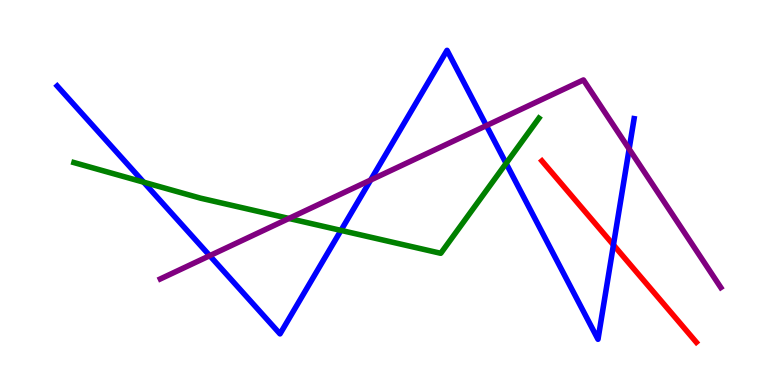[{'lines': ['blue', 'red'], 'intersections': [{'x': 7.92, 'y': 3.64}]}, {'lines': ['green', 'red'], 'intersections': []}, {'lines': ['purple', 'red'], 'intersections': []}, {'lines': ['blue', 'green'], 'intersections': [{'x': 1.85, 'y': 5.27}, {'x': 4.4, 'y': 4.02}, {'x': 6.53, 'y': 5.76}]}, {'lines': ['blue', 'purple'], 'intersections': [{'x': 2.71, 'y': 3.36}, {'x': 4.78, 'y': 5.32}, {'x': 6.28, 'y': 6.74}, {'x': 8.12, 'y': 6.13}]}, {'lines': ['green', 'purple'], 'intersections': [{'x': 3.73, 'y': 4.33}]}]